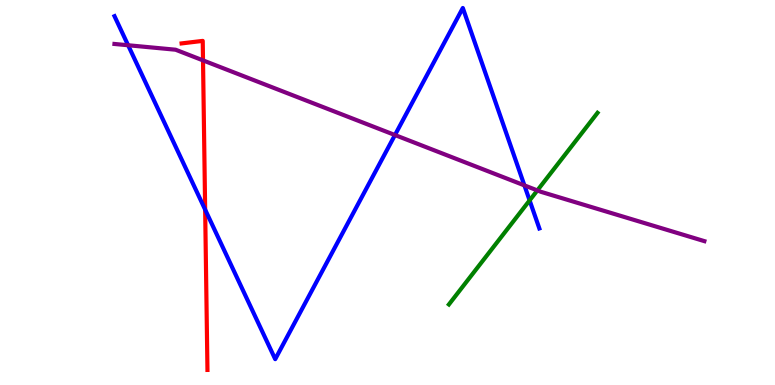[{'lines': ['blue', 'red'], 'intersections': [{'x': 2.65, 'y': 4.55}]}, {'lines': ['green', 'red'], 'intersections': []}, {'lines': ['purple', 'red'], 'intersections': [{'x': 2.62, 'y': 8.43}]}, {'lines': ['blue', 'green'], 'intersections': [{'x': 6.83, 'y': 4.8}]}, {'lines': ['blue', 'purple'], 'intersections': [{'x': 1.65, 'y': 8.82}, {'x': 5.1, 'y': 6.49}, {'x': 6.77, 'y': 5.18}]}, {'lines': ['green', 'purple'], 'intersections': [{'x': 6.93, 'y': 5.05}]}]